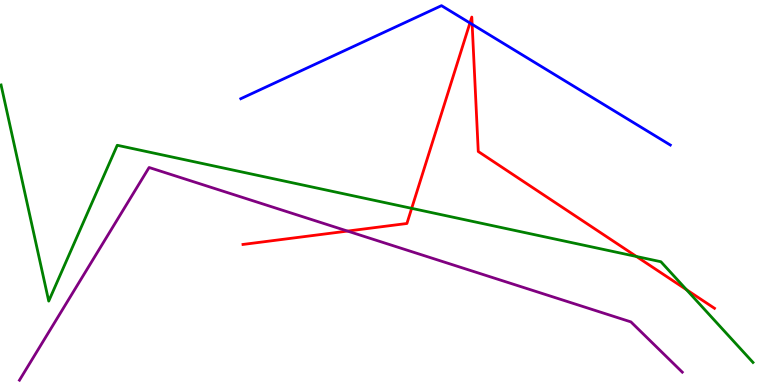[{'lines': ['blue', 'red'], 'intersections': [{'x': 6.06, 'y': 9.4}, {'x': 6.09, 'y': 9.37}]}, {'lines': ['green', 'red'], 'intersections': [{'x': 5.31, 'y': 4.59}, {'x': 8.21, 'y': 3.34}, {'x': 8.86, 'y': 2.48}]}, {'lines': ['purple', 'red'], 'intersections': [{'x': 4.48, 'y': 4.0}]}, {'lines': ['blue', 'green'], 'intersections': []}, {'lines': ['blue', 'purple'], 'intersections': []}, {'lines': ['green', 'purple'], 'intersections': []}]